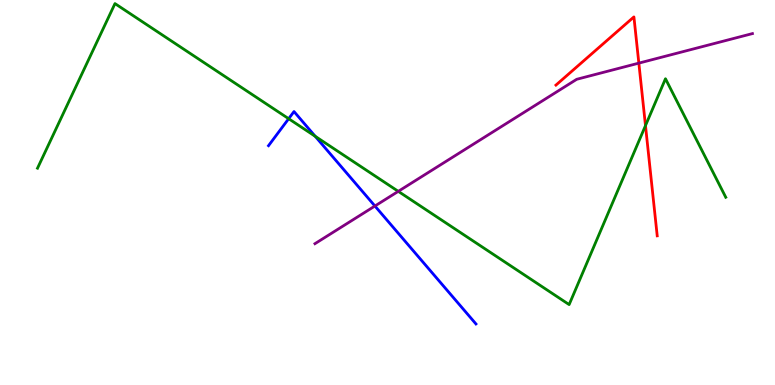[{'lines': ['blue', 'red'], 'intersections': []}, {'lines': ['green', 'red'], 'intersections': [{'x': 8.33, 'y': 6.74}]}, {'lines': ['purple', 'red'], 'intersections': [{'x': 8.24, 'y': 8.36}]}, {'lines': ['blue', 'green'], 'intersections': [{'x': 3.72, 'y': 6.92}, {'x': 4.07, 'y': 6.46}]}, {'lines': ['blue', 'purple'], 'intersections': [{'x': 4.84, 'y': 4.65}]}, {'lines': ['green', 'purple'], 'intersections': [{'x': 5.14, 'y': 5.03}]}]